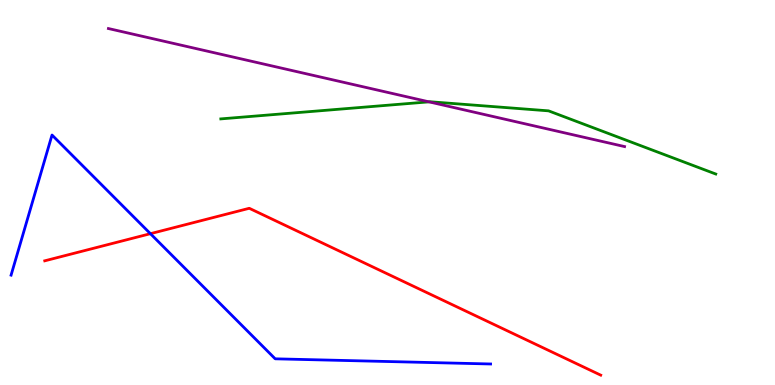[{'lines': ['blue', 'red'], 'intersections': [{'x': 1.94, 'y': 3.93}]}, {'lines': ['green', 'red'], 'intersections': []}, {'lines': ['purple', 'red'], 'intersections': []}, {'lines': ['blue', 'green'], 'intersections': []}, {'lines': ['blue', 'purple'], 'intersections': []}, {'lines': ['green', 'purple'], 'intersections': [{'x': 5.54, 'y': 7.35}]}]